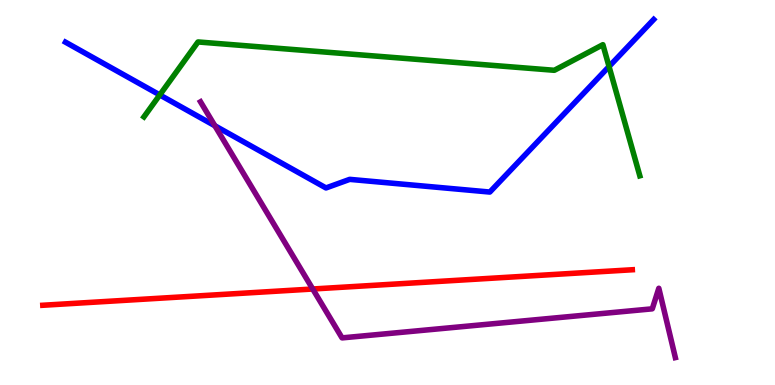[{'lines': ['blue', 'red'], 'intersections': []}, {'lines': ['green', 'red'], 'intersections': []}, {'lines': ['purple', 'red'], 'intersections': [{'x': 4.04, 'y': 2.49}]}, {'lines': ['blue', 'green'], 'intersections': [{'x': 2.06, 'y': 7.53}, {'x': 7.86, 'y': 8.27}]}, {'lines': ['blue', 'purple'], 'intersections': [{'x': 2.77, 'y': 6.73}]}, {'lines': ['green', 'purple'], 'intersections': []}]